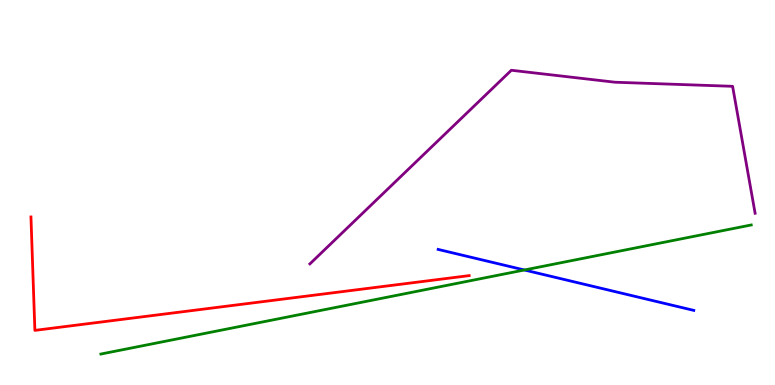[{'lines': ['blue', 'red'], 'intersections': []}, {'lines': ['green', 'red'], 'intersections': []}, {'lines': ['purple', 'red'], 'intersections': []}, {'lines': ['blue', 'green'], 'intersections': [{'x': 6.77, 'y': 2.99}]}, {'lines': ['blue', 'purple'], 'intersections': []}, {'lines': ['green', 'purple'], 'intersections': []}]